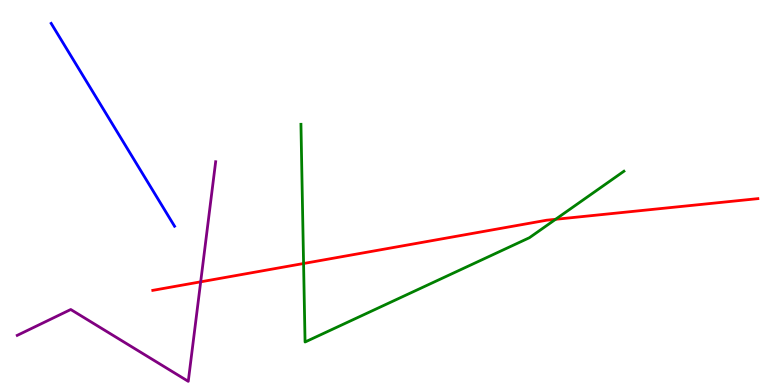[{'lines': ['blue', 'red'], 'intersections': []}, {'lines': ['green', 'red'], 'intersections': [{'x': 3.92, 'y': 3.16}, {'x': 7.17, 'y': 4.3}]}, {'lines': ['purple', 'red'], 'intersections': [{'x': 2.59, 'y': 2.68}]}, {'lines': ['blue', 'green'], 'intersections': []}, {'lines': ['blue', 'purple'], 'intersections': []}, {'lines': ['green', 'purple'], 'intersections': []}]